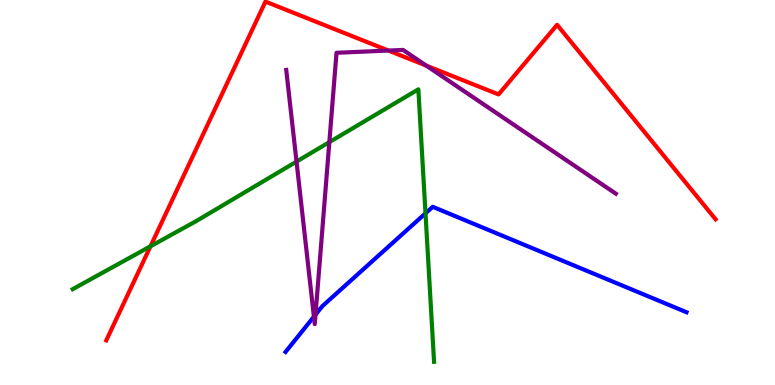[{'lines': ['blue', 'red'], 'intersections': []}, {'lines': ['green', 'red'], 'intersections': [{'x': 1.94, 'y': 3.6}]}, {'lines': ['purple', 'red'], 'intersections': [{'x': 5.01, 'y': 8.69}, {'x': 5.5, 'y': 8.29}]}, {'lines': ['blue', 'green'], 'intersections': [{'x': 5.49, 'y': 4.46}]}, {'lines': ['blue', 'purple'], 'intersections': [{'x': 4.05, 'y': 1.77}, {'x': 4.07, 'y': 1.83}]}, {'lines': ['green', 'purple'], 'intersections': [{'x': 3.83, 'y': 5.8}, {'x': 4.25, 'y': 6.31}]}]